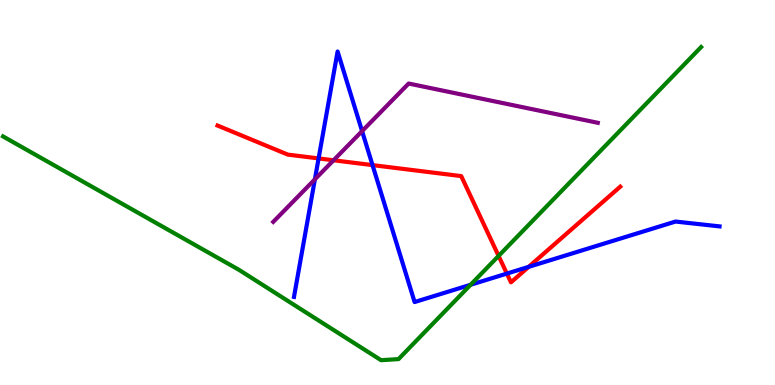[{'lines': ['blue', 'red'], 'intersections': [{'x': 4.11, 'y': 5.89}, {'x': 4.81, 'y': 5.71}, {'x': 6.54, 'y': 2.89}, {'x': 6.82, 'y': 3.07}]}, {'lines': ['green', 'red'], 'intersections': [{'x': 6.43, 'y': 3.35}]}, {'lines': ['purple', 'red'], 'intersections': [{'x': 4.3, 'y': 5.84}]}, {'lines': ['blue', 'green'], 'intersections': [{'x': 6.07, 'y': 2.6}]}, {'lines': ['blue', 'purple'], 'intersections': [{'x': 4.06, 'y': 5.34}, {'x': 4.67, 'y': 6.59}]}, {'lines': ['green', 'purple'], 'intersections': []}]